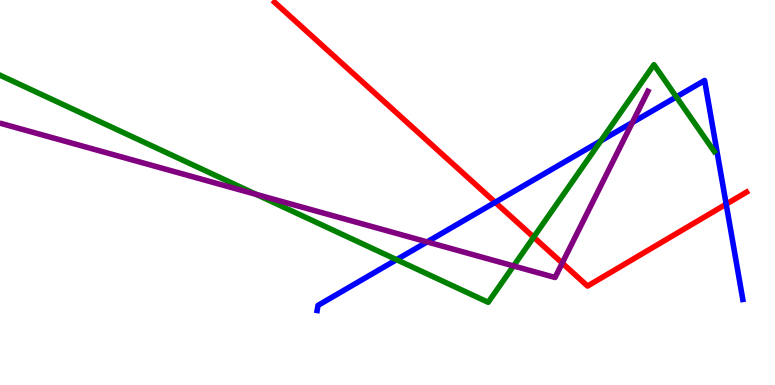[{'lines': ['blue', 'red'], 'intersections': [{'x': 6.39, 'y': 4.75}, {'x': 9.37, 'y': 4.7}]}, {'lines': ['green', 'red'], 'intersections': [{'x': 6.89, 'y': 3.84}]}, {'lines': ['purple', 'red'], 'intersections': [{'x': 7.25, 'y': 3.17}]}, {'lines': ['blue', 'green'], 'intersections': [{'x': 5.12, 'y': 3.26}, {'x': 7.75, 'y': 6.34}, {'x': 8.73, 'y': 7.48}]}, {'lines': ['blue', 'purple'], 'intersections': [{'x': 5.51, 'y': 3.72}, {'x': 8.16, 'y': 6.82}]}, {'lines': ['green', 'purple'], 'intersections': [{'x': 3.31, 'y': 4.95}, {'x': 6.63, 'y': 3.09}]}]